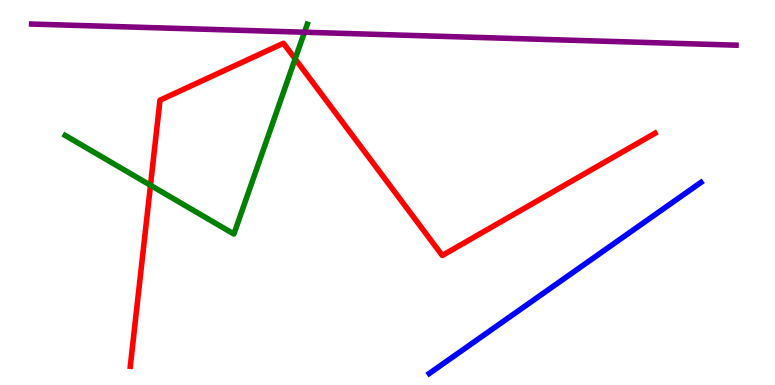[{'lines': ['blue', 'red'], 'intersections': []}, {'lines': ['green', 'red'], 'intersections': [{'x': 1.94, 'y': 5.19}, {'x': 3.81, 'y': 8.47}]}, {'lines': ['purple', 'red'], 'intersections': []}, {'lines': ['blue', 'green'], 'intersections': []}, {'lines': ['blue', 'purple'], 'intersections': []}, {'lines': ['green', 'purple'], 'intersections': [{'x': 3.93, 'y': 9.16}]}]